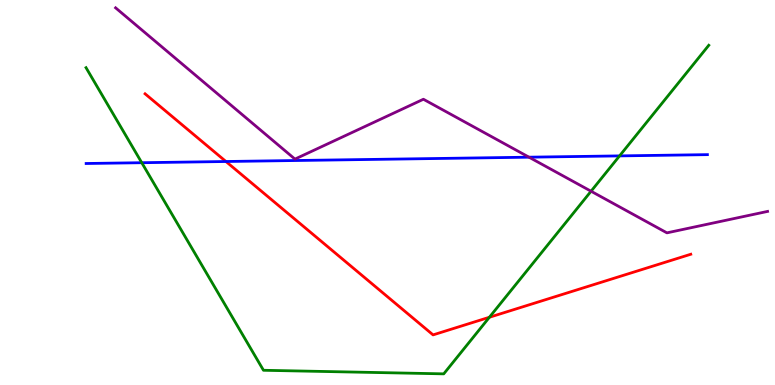[{'lines': ['blue', 'red'], 'intersections': [{'x': 2.92, 'y': 5.8}]}, {'lines': ['green', 'red'], 'intersections': [{'x': 6.31, 'y': 1.76}]}, {'lines': ['purple', 'red'], 'intersections': []}, {'lines': ['blue', 'green'], 'intersections': [{'x': 1.83, 'y': 5.77}, {'x': 7.99, 'y': 5.95}]}, {'lines': ['blue', 'purple'], 'intersections': [{'x': 6.83, 'y': 5.92}]}, {'lines': ['green', 'purple'], 'intersections': [{'x': 7.63, 'y': 5.03}]}]